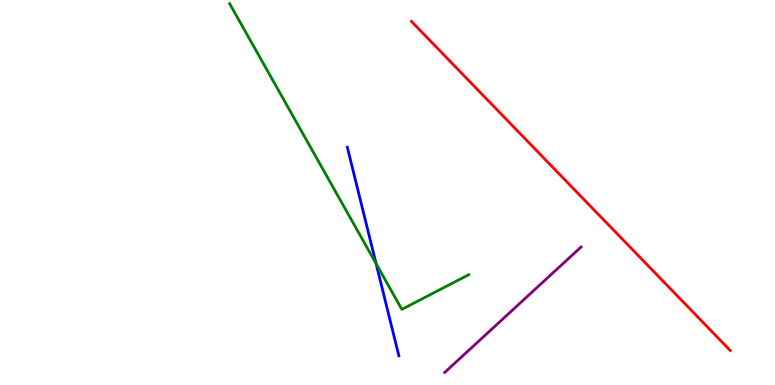[{'lines': ['blue', 'red'], 'intersections': []}, {'lines': ['green', 'red'], 'intersections': []}, {'lines': ['purple', 'red'], 'intersections': []}, {'lines': ['blue', 'green'], 'intersections': [{'x': 4.85, 'y': 3.15}]}, {'lines': ['blue', 'purple'], 'intersections': []}, {'lines': ['green', 'purple'], 'intersections': []}]